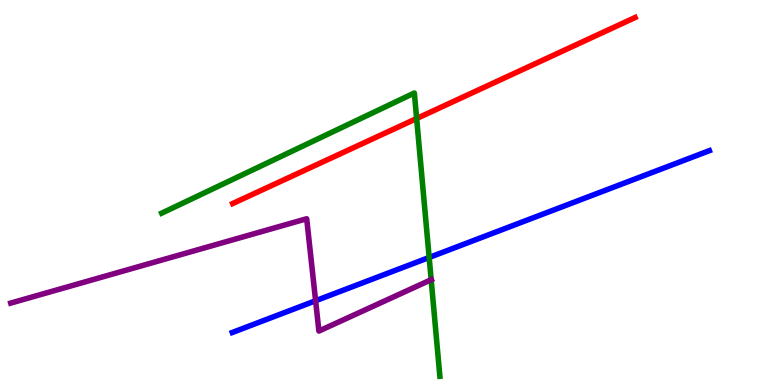[{'lines': ['blue', 'red'], 'intersections': []}, {'lines': ['green', 'red'], 'intersections': [{'x': 5.38, 'y': 6.92}]}, {'lines': ['purple', 'red'], 'intersections': []}, {'lines': ['blue', 'green'], 'intersections': [{'x': 5.54, 'y': 3.31}]}, {'lines': ['blue', 'purple'], 'intersections': [{'x': 4.07, 'y': 2.19}]}, {'lines': ['green', 'purple'], 'intersections': [{'x': 5.56, 'y': 2.73}]}]